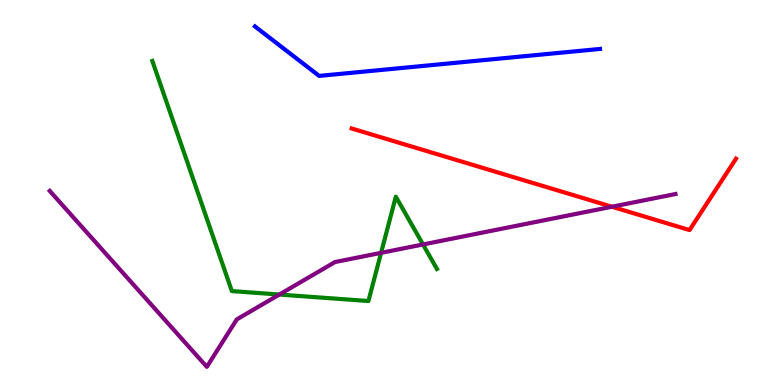[{'lines': ['blue', 'red'], 'intersections': []}, {'lines': ['green', 'red'], 'intersections': []}, {'lines': ['purple', 'red'], 'intersections': [{'x': 7.9, 'y': 4.63}]}, {'lines': ['blue', 'green'], 'intersections': []}, {'lines': ['blue', 'purple'], 'intersections': []}, {'lines': ['green', 'purple'], 'intersections': [{'x': 3.6, 'y': 2.35}, {'x': 4.92, 'y': 3.43}, {'x': 5.46, 'y': 3.65}]}]